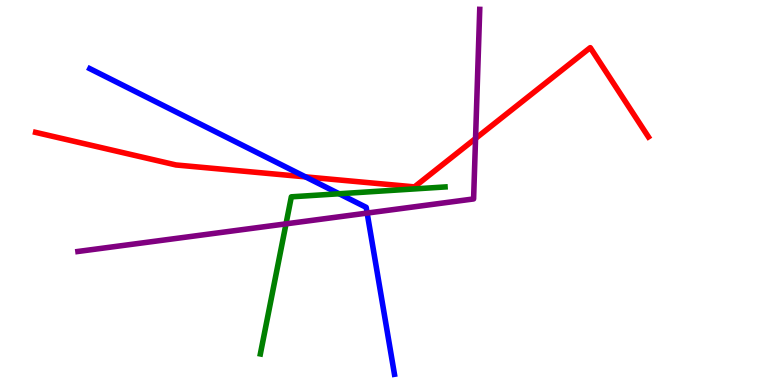[{'lines': ['blue', 'red'], 'intersections': [{'x': 3.94, 'y': 5.41}]}, {'lines': ['green', 'red'], 'intersections': []}, {'lines': ['purple', 'red'], 'intersections': [{'x': 6.14, 'y': 6.4}]}, {'lines': ['blue', 'green'], 'intersections': [{'x': 4.38, 'y': 4.97}]}, {'lines': ['blue', 'purple'], 'intersections': [{'x': 4.74, 'y': 4.47}]}, {'lines': ['green', 'purple'], 'intersections': [{'x': 3.69, 'y': 4.19}]}]